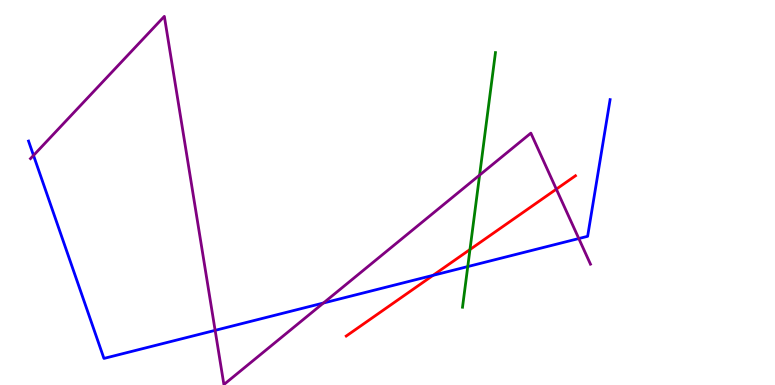[{'lines': ['blue', 'red'], 'intersections': [{'x': 5.59, 'y': 2.85}]}, {'lines': ['green', 'red'], 'intersections': [{'x': 6.06, 'y': 3.52}]}, {'lines': ['purple', 'red'], 'intersections': [{'x': 7.18, 'y': 5.09}]}, {'lines': ['blue', 'green'], 'intersections': [{'x': 6.04, 'y': 3.08}]}, {'lines': ['blue', 'purple'], 'intersections': [{'x': 0.433, 'y': 5.96}, {'x': 2.78, 'y': 1.42}, {'x': 4.17, 'y': 2.13}, {'x': 7.47, 'y': 3.8}]}, {'lines': ['green', 'purple'], 'intersections': [{'x': 6.19, 'y': 5.45}]}]